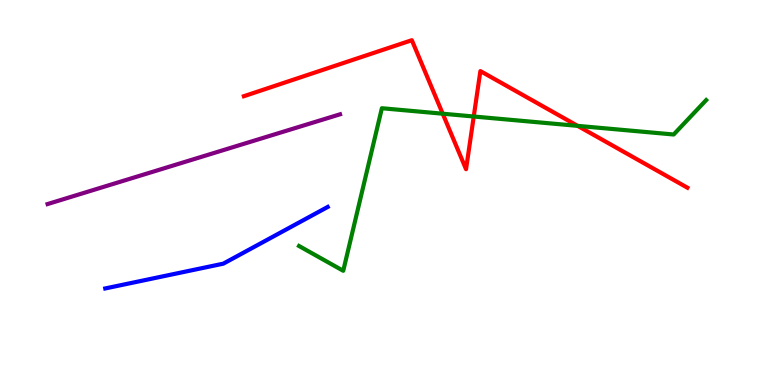[{'lines': ['blue', 'red'], 'intersections': []}, {'lines': ['green', 'red'], 'intersections': [{'x': 5.71, 'y': 7.05}, {'x': 6.11, 'y': 6.97}, {'x': 7.45, 'y': 6.73}]}, {'lines': ['purple', 'red'], 'intersections': []}, {'lines': ['blue', 'green'], 'intersections': []}, {'lines': ['blue', 'purple'], 'intersections': []}, {'lines': ['green', 'purple'], 'intersections': []}]